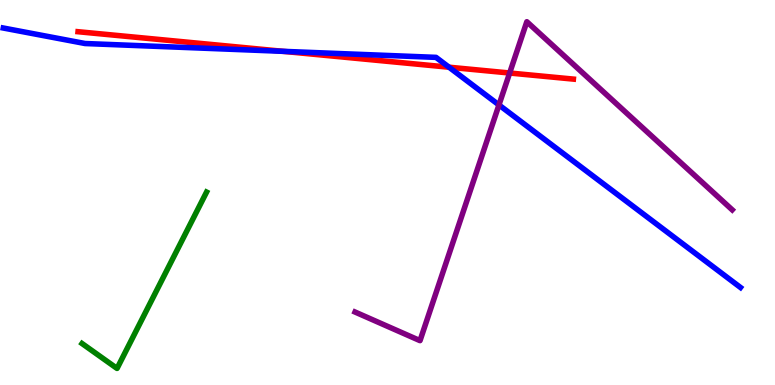[{'lines': ['blue', 'red'], 'intersections': [{'x': 3.65, 'y': 8.67}, {'x': 5.79, 'y': 8.25}]}, {'lines': ['green', 'red'], 'intersections': []}, {'lines': ['purple', 'red'], 'intersections': [{'x': 6.58, 'y': 8.1}]}, {'lines': ['blue', 'green'], 'intersections': []}, {'lines': ['blue', 'purple'], 'intersections': [{'x': 6.44, 'y': 7.27}]}, {'lines': ['green', 'purple'], 'intersections': []}]